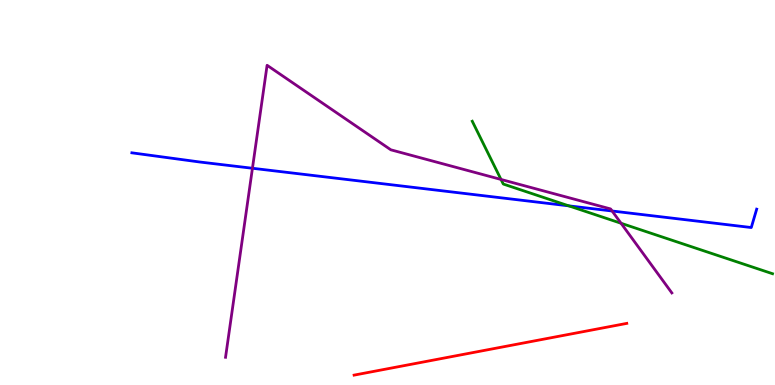[{'lines': ['blue', 'red'], 'intersections': []}, {'lines': ['green', 'red'], 'intersections': []}, {'lines': ['purple', 'red'], 'intersections': []}, {'lines': ['blue', 'green'], 'intersections': [{'x': 7.34, 'y': 4.65}]}, {'lines': ['blue', 'purple'], 'intersections': [{'x': 3.26, 'y': 5.63}, {'x': 7.9, 'y': 4.52}]}, {'lines': ['green', 'purple'], 'intersections': [{'x': 6.46, 'y': 5.34}, {'x': 8.01, 'y': 4.2}]}]